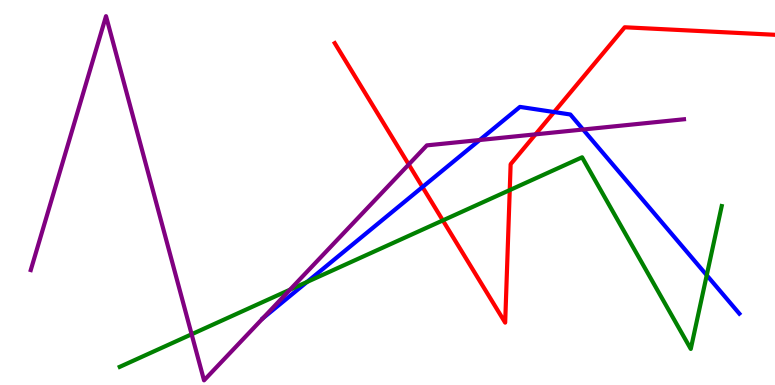[{'lines': ['blue', 'red'], 'intersections': [{'x': 5.45, 'y': 5.14}, {'x': 7.15, 'y': 7.09}]}, {'lines': ['green', 'red'], 'intersections': [{'x': 5.71, 'y': 4.28}, {'x': 6.58, 'y': 5.06}]}, {'lines': ['purple', 'red'], 'intersections': [{'x': 5.27, 'y': 5.73}, {'x': 6.91, 'y': 6.51}]}, {'lines': ['blue', 'green'], 'intersections': [{'x': 3.96, 'y': 2.68}, {'x': 9.12, 'y': 2.85}]}, {'lines': ['blue', 'purple'], 'intersections': [{'x': 3.39, 'y': 1.74}, {'x': 6.19, 'y': 6.36}, {'x': 7.52, 'y': 6.64}]}, {'lines': ['green', 'purple'], 'intersections': [{'x': 2.47, 'y': 1.32}, {'x': 3.74, 'y': 2.48}]}]